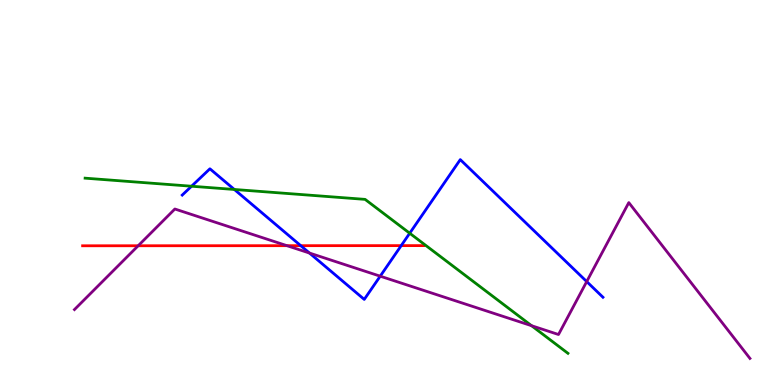[{'lines': ['blue', 'red'], 'intersections': [{'x': 3.88, 'y': 3.62}, {'x': 5.18, 'y': 3.62}]}, {'lines': ['green', 'red'], 'intersections': []}, {'lines': ['purple', 'red'], 'intersections': [{'x': 1.78, 'y': 3.62}, {'x': 3.7, 'y': 3.62}]}, {'lines': ['blue', 'green'], 'intersections': [{'x': 2.47, 'y': 5.16}, {'x': 3.02, 'y': 5.08}, {'x': 5.29, 'y': 3.94}]}, {'lines': ['blue', 'purple'], 'intersections': [{'x': 3.99, 'y': 3.43}, {'x': 4.91, 'y': 2.83}, {'x': 7.57, 'y': 2.69}]}, {'lines': ['green', 'purple'], 'intersections': [{'x': 6.86, 'y': 1.54}]}]